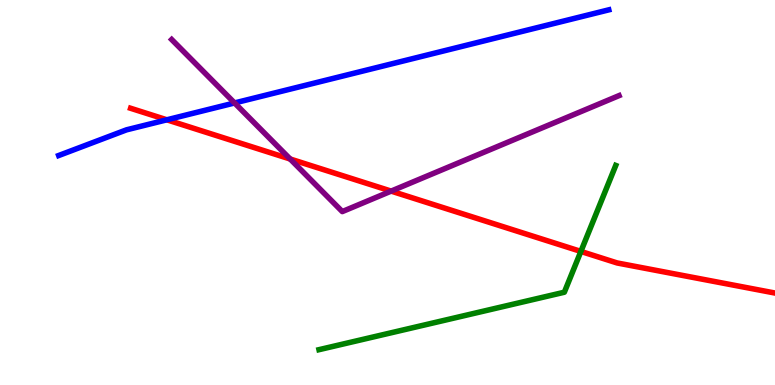[{'lines': ['blue', 'red'], 'intersections': [{'x': 2.15, 'y': 6.89}]}, {'lines': ['green', 'red'], 'intersections': [{'x': 7.5, 'y': 3.47}]}, {'lines': ['purple', 'red'], 'intersections': [{'x': 3.74, 'y': 5.87}, {'x': 5.05, 'y': 5.04}]}, {'lines': ['blue', 'green'], 'intersections': []}, {'lines': ['blue', 'purple'], 'intersections': [{'x': 3.03, 'y': 7.33}]}, {'lines': ['green', 'purple'], 'intersections': []}]